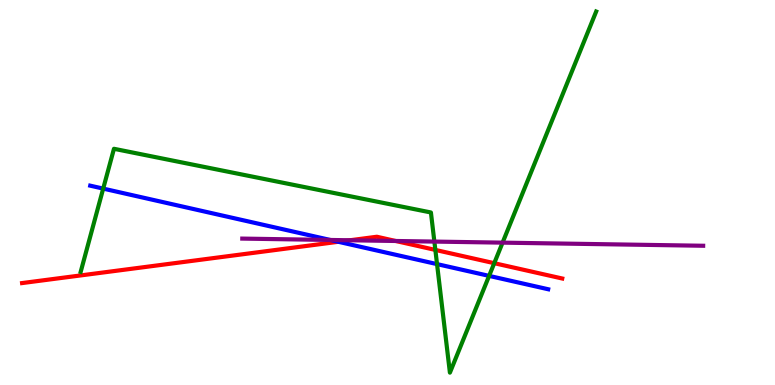[{'lines': ['blue', 'red'], 'intersections': [{'x': 4.37, 'y': 3.72}]}, {'lines': ['green', 'red'], 'intersections': [{'x': 5.62, 'y': 3.51}, {'x': 6.38, 'y': 3.16}]}, {'lines': ['purple', 'red'], 'intersections': [{'x': 4.51, 'y': 3.76}, {'x': 5.11, 'y': 3.74}]}, {'lines': ['blue', 'green'], 'intersections': [{'x': 1.33, 'y': 5.1}, {'x': 5.64, 'y': 3.14}, {'x': 6.31, 'y': 2.83}]}, {'lines': ['blue', 'purple'], 'intersections': [{'x': 4.26, 'y': 3.77}]}, {'lines': ['green', 'purple'], 'intersections': [{'x': 5.6, 'y': 3.73}, {'x': 6.48, 'y': 3.7}]}]